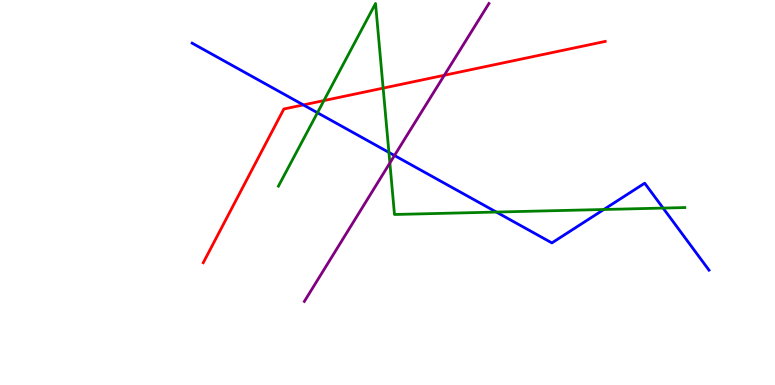[{'lines': ['blue', 'red'], 'intersections': [{'x': 3.91, 'y': 7.28}]}, {'lines': ['green', 'red'], 'intersections': [{'x': 4.18, 'y': 7.39}, {'x': 4.94, 'y': 7.71}]}, {'lines': ['purple', 'red'], 'intersections': [{'x': 5.73, 'y': 8.05}]}, {'lines': ['blue', 'green'], 'intersections': [{'x': 4.1, 'y': 7.07}, {'x': 5.02, 'y': 6.04}, {'x': 6.4, 'y': 4.49}, {'x': 7.79, 'y': 4.56}, {'x': 8.56, 'y': 4.6}]}, {'lines': ['blue', 'purple'], 'intersections': [{'x': 5.09, 'y': 5.96}]}, {'lines': ['green', 'purple'], 'intersections': [{'x': 5.03, 'y': 5.77}]}]